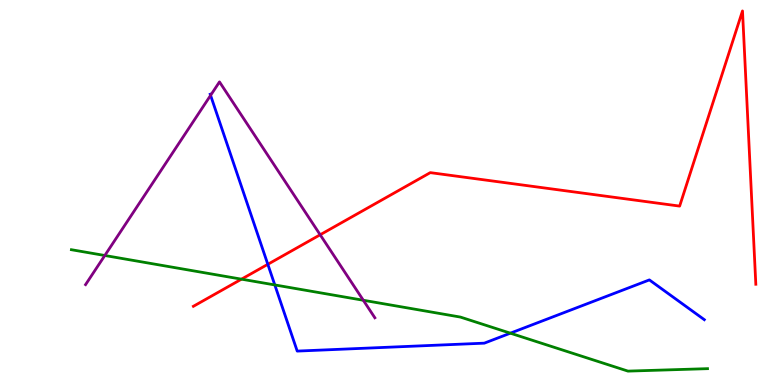[{'lines': ['blue', 'red'], 'intersections': [{'x': 3.46, 'y': 3.13}]}, {'lines': ['green', 'red'], 'intersections': [{'x': 3.12, 'y': 2.75}]}, {'lines': ['purple', 'red'], 'intersections': [{'x': 4.13, 'y': 3.9}]}, {'lines': ['blue', 'green'], 'intersections': [{'x': 3.55, 'y': 2.6}, {'x': 6.59, 'y': 1.35}]}, {'lines': ['blue', 'purple'], 'intersections': [{'x': 2.72, 'y': 7.52}]}, {'lines': ['green', 'purple'], 'intersections': [{'x': 1.35, 'y': 3.36}, {'x': 4.69, 'y': 2.2}]}]